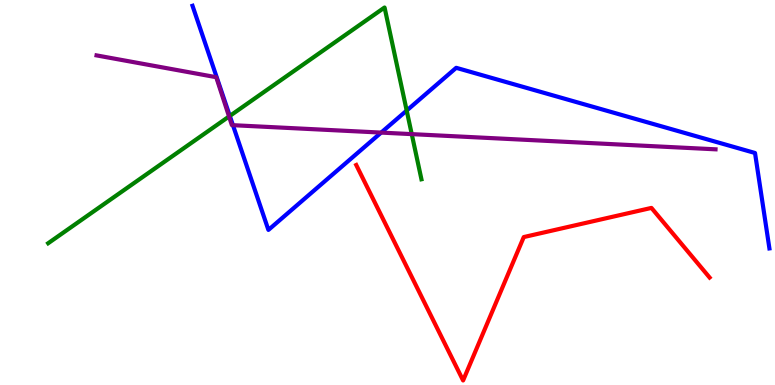[{'lines': ['blue', 'red'], 'intersections': []}, {'lines': ['green', 'red'], 'intersections': []}, {'lines': ['purple', 'red'], 'intersections': []}, {'lines': ['blue', 'green'], 'intersections': [{'x': 2.97, 'y': 6.99}, {'x': 5.25, 'y': 7.13}]}, {'lines': ['blue', 'purple'], 'intersections': [{'x': 3.01, 'y': 6.75}, {'x': 4.92, 'y': 6.56}]}, {'lines': ['green', 'purple'], 'intersections': [{'x': 2.96, 'y': 6.97}, {'x': 5.31, 'y': 6.52}]}]